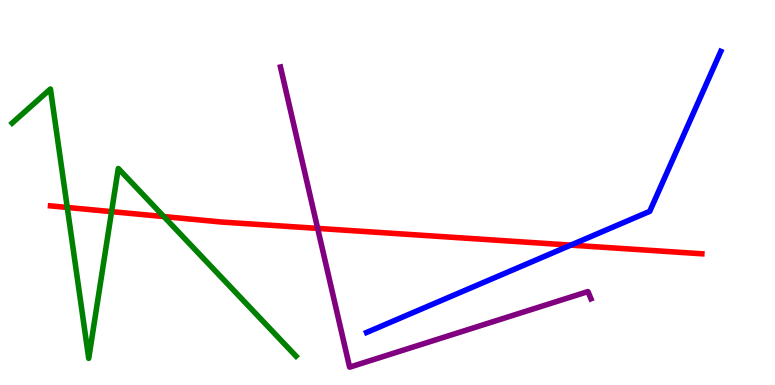[{'lines': ['blue', 'red'], 'intersections': [{'x': 7.37, 'y': 3.63}]}, {'lines': ['green', 'red'], 'intersections': [{'x': 0.868, 'y': 4.61}, {'x': 1.44, 'y': 4.5}, {'x': 2.11, 'y': 4.37}]}, {'lines': ['purple', 'red'], 'intersections': [{'x': 4.1, 'y': 4.07}]}, {'lines': ['blue', 'green'], 'intersections': []}, {'lines': ['blue', 'purple'], 'intersections': []}, {'lines': ['green', 'purple'], 'intersections': []}]